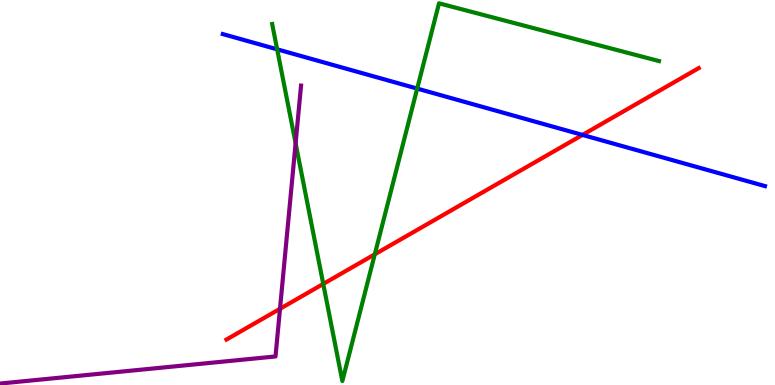[{'lines': ['blue', 'red'], 'intersections': [{'x': 7.52, 'y': 6.5}]}, {'lines': ['green', 'red'], 'intersections': [{'x': 4.17, 'y': 2.63}, {'x': 4.84, 'y': 3.39}]}, {'lines': ['purple', 'red'], 'intersections': [{'x': 3.61, 'y': 1.98}]}, {'lines': ['blue', 'green'], 'intersections': [{'x': 3.58, 'y': 8.72}, {'x': 5.38, 'y': 7.7}]}, {'lines': ['blue', 'purple'], 'intersections': []}, {'lines': ['green', 'purple'], 'intersections': [{'x': 3.81, 'y': 6.28}]}]